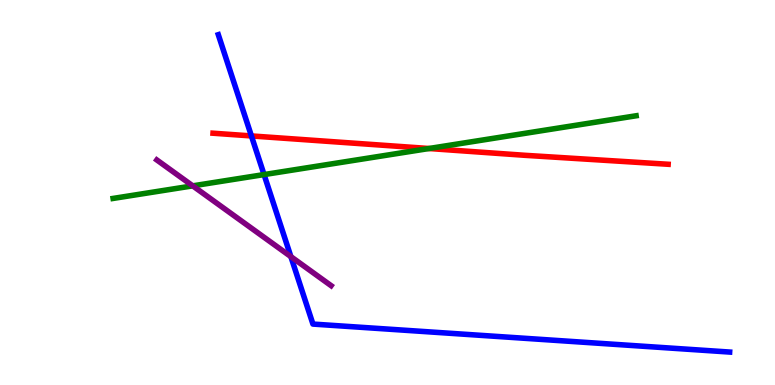[{'lines': ['blue', 'red'], 'intersections': [{'x': 3.24, 'y': 6.47}]}, {'lines': ['green', 'red'], 'intersections': [{'x': 5.54, 'y': 6.14}]}, {'lines': ['purple', 'red'], 'intersections': []}, {'lines': ['blue', 'green'], 'intersections': [{'x': 3.41, 'y': 5.47}]}, {'lines': ['blue', 'purple'], 'intersections': [{'x': 3.75, 'y': 3.33}]}, {'lines': ['green', 'purple'], 'intersections': [{'x': 2.49, 'y': 5.17}]}]